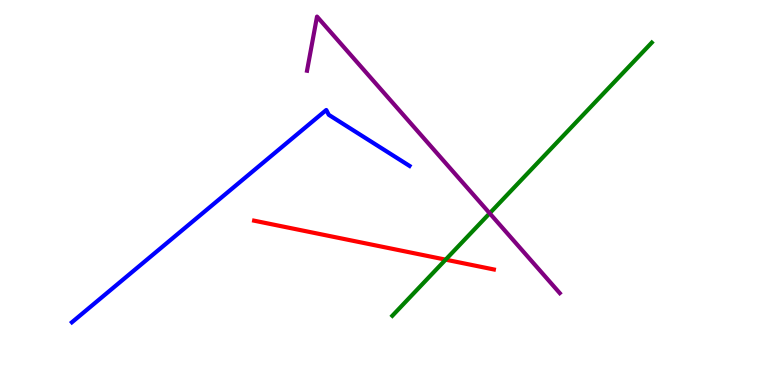[{'lines': ['blue', 'red'], 'intersections': []}, {'lines': ['green', 'red'], 'intersections': [{'x': 5.75, 'y': 3.26}]}, {'lines': ['purple', 'red'], 'intersections': []}, {'lines': ['blue', 'green'], 'intersections': []}, {'lines': ['blue', 'purple'], 'intersections': []}, {'lines': ['green', 'purple'], 'intersections': [{'x': 6.32, 'y': 4.46}]}]